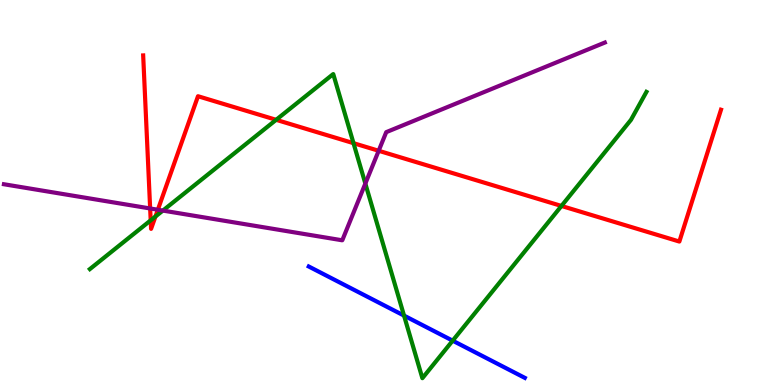[{'lines': ['blue', 'red'], 'intersections': []}, {'lines': ['green', 'red'], 'intersections': [{'x': 1.94, 'y': 4.28}, {'x': 2.01, 'y': 4.38}, {'x': 3.56, 'y': 6.89}, {'x': 4.56, 'y': 6.28}, {'x': 7.24, 'y': 4.65}]}, {'lines': ['purple', 'red'], 'intersections': [{'x': 1.94, 'y': 4.59}, {'x': 2.04, 'y': 4.55}, {'x': 4.89, 'y': 6.08}]}, {'lines': ['blue', 'green'], 'intersections': [{'x': 5.21, 'y': 1.8}, {'x': 5.84, 'y': 1.15}]}, {'lines': ['blue', 'purple'], 'intersections': []}, {'lines': ['green', 'purple'], 'intersections': [{'x': 2.1, 'y': 4.53}, {'x': 4.71, 'y': 5.23}]}]